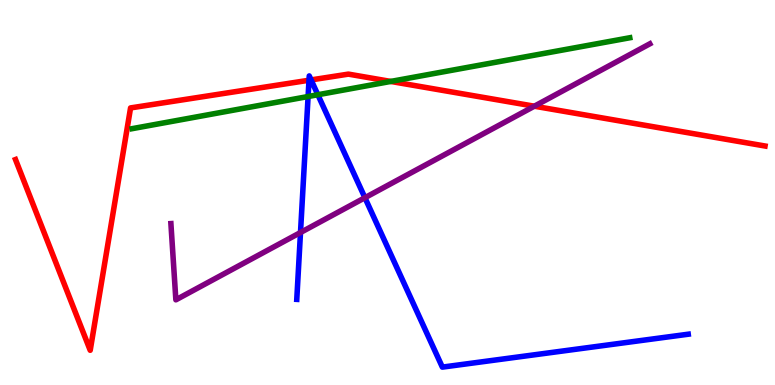[{'lines': ['blue', 'red'], 'intersections': [{'x': 3.99, 'y': 7.92}, {'x': 4.01, 'y': 7.92}]}, {'lines': ['green', 'red'], 'intersections': [{'x': 5.04, 'y': 7.88}]}, {'lines': ['purple', 'red'], 'intersections': [{'x': 6.89, 'y': 7.24}]}, {'lines': ['blue', 'green'], 'intersections': [{'x': 3.98, 'y': 7.49}, {'x': 4.1, 'y': 7.54}]}, {'lines': ['blue', 'purple'], 'intersections': [{'x': 3.88, 'y': 3.96}, {'x': 4.71, 'y': 4.86}]}, {'lines': ['green', 'purple'], 'intersections': []}]